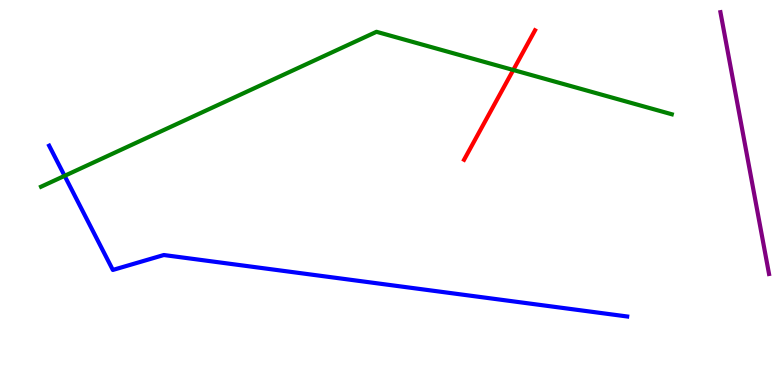[{'lines': ['blue', 'red'], 'intersections': []}, {'lines': ['green', 'red'], 'intersections': [{'x': 6.62, 'y': 8.18}]}, {'lines': ['purple', 'red'], 'intersections': []}, {'lines': ['blue', 'green'], 'intersections': [{'x': 0.834, 'y': 5.43}]}, {'lines': ['blue', 'purple'], 'intersections': []}, {'lines': ['green', 'purple'], 'intersections': []}]